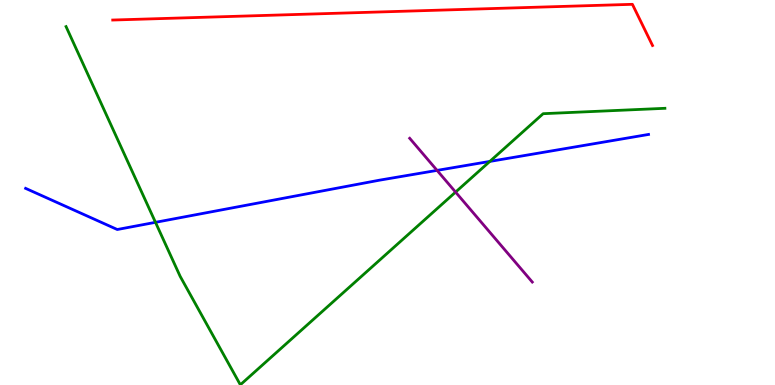[{'lines': ['blue', 'red'], 'intersections': []}, {'lines': ['green', 'red'], 'intersections': []}, {'lines': ['purple', 'red'], 'intersections': []}, {'lines': ['blue', 'green'], 'intersections': [{'x': 2.01, 'y': 4.23}, {'x': 6.32, 'y': 5.81}]}, {'lines': ['blue', 'purple'], 'intersections': [{'x': 5.64, 'y': 5.57}]}, {'lines': ['green', 'purple'], 'intersections': [{'x': 5.88, 'y': 5.01}]}]